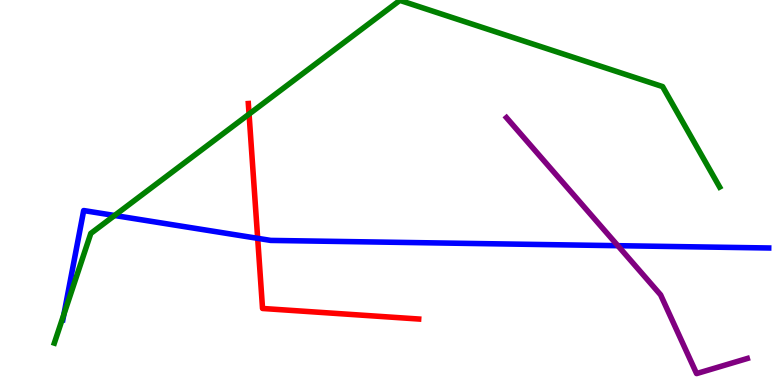[{'lines': ['blue', 'red'], 'intersections': [{'x': 3.32, 'y': 3.81}]}, {'lines': ['green', 'red'], 'intersections': [{'x': 3.21, 'y': 7.04}]}, {'lines': ['purple', 'red'], 'intersections': []}, {'lines': ['blue', 'green'], 'intersections': [{'x': 0.825, 'y': 1.84}, {'x': 1.48, 'y': 4.4}]}, {'lines': ['blue', 'purple'], 'intersections': [{'x': 7.97, 'y': 3.62}]}, {'lines': ['green', 'purple'], 'intersections': []}]